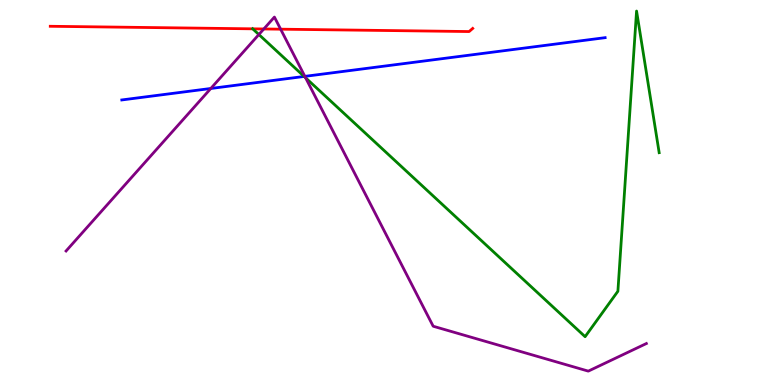[{'lines': ['blue', 'red'], 'intersections': []}, {'lines': ['green', 'red'], 'intersections': [{'x': 3.26, 'y': 9.25}]}, {'lines': ['purple', 'red'], 'intersections': [{'x': 3.4, 'y': 9.25}, {'x': 3.62, 'y': 9.24}]}, {'lines': ['blue', 'green'], 'intersections': [{'x': 3.92, 'y': 8.01}]}, {'lines': ['blue', 'purple'], 'intersections': [{'x': 2.72, 'y': 7.7}, {'x': 3.93, 'y': 8.02}]}, {'lines': ['green', 'purple'], 'intersections': [{'x': 3.34, 'y': 9.1}, {'x': 3.94, 'y': 7.98}]}]